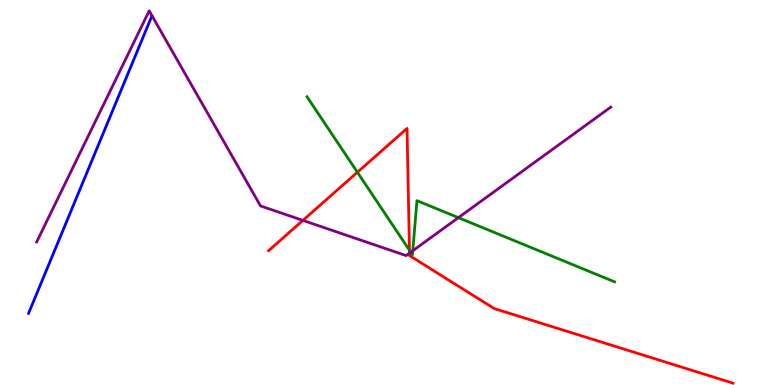[{'lines': ['blue', 'red'], 'intersections': []}, {'lines': ['green', 'red'], 'intersections': [{'x': 4.61, 'y': 5.53}, {'x': 5.28, 'y': 3.5}]}, {'lines': ['purple', 'red'], 'intersections': [{'x': 3.91, 'y': 4.28}, {'x': 5.28, 'y': 3.43}]}, {'lines': ['blue', 'green'], 'intersections': []}, {'lines': ['blue', 'purple'], 'intersections': []}, {'lines': ['green', 'purple'], 'intersections': [{'x': 5.3, 'y': 3.45}, {'x': 5.33, 'y': 3.49}, {'x': 5.91, 'y': 4.35}]}]